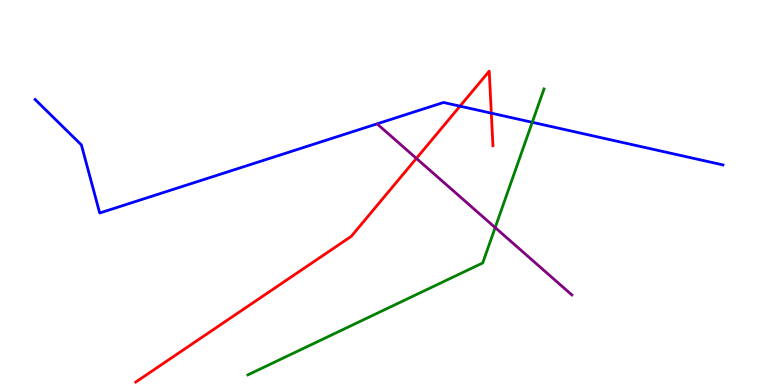[{'lines': ['blue', 'red'], 'intersections': [{'x': 5.94, 'y': 7.24}, {'x': 6.34, 'y': 7.06}]}, {'lines': ['green', 'red'], 'intersections': []}, {'lines': ['purple', 'red'], 'intersections': [{'x': 5.37, 'y': 5.89}]}, {'lines': ['blue', 'green'], 'intersections': [{'x': 6.87, 'y': 6.82}]}, {'lines': ['blue', 'purple'], 'intersections': []}, {'lines': ['green', 'purple'], 'intersections': [{'x': 6.39, 'y': 4.09}]}]